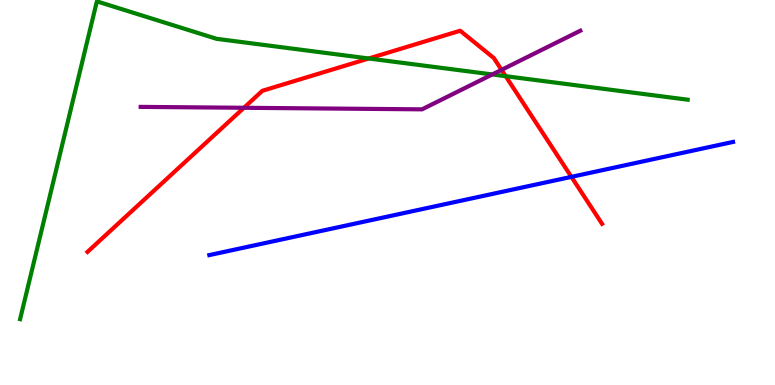[{'lines': ['blue', 'red'], 'intersections': [{'x': 7.37, 'y': 5.41}]}, {'lines': ['green', 'red'], 'intersections': [{'x': 4.76, 'y': 8.48}, {'x': 6.52, 'y': 8.02}]}, {'lines': ['purple', 'red'], 'intersections': [{'x': 3.15, 'y': 7.2}, {'x': 6.47, 'y': 8.19}]}, {'lines': ['blue', 'green'], 'intersections': []}, {'lines': ['blue', 'purple'], 'intersections': []}, {'lines': ['green', 'purple'], 'intersections': [{'x': 6.35, 'y': 8.07}]}]